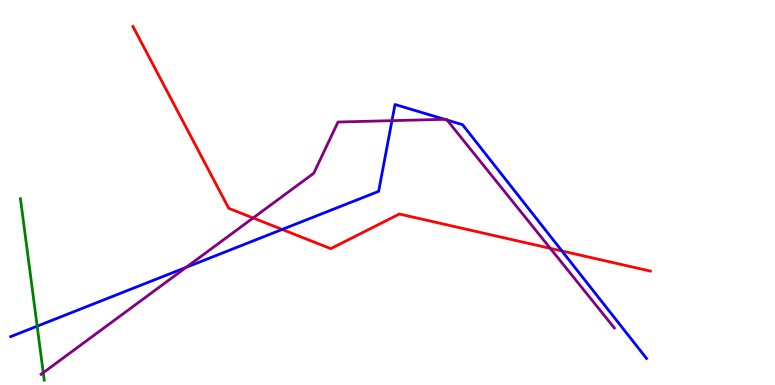[{'lines': ['blue', 'red'], 'intersections': [{'x': 3.64, 'y': 4.04}, {'x': 7.25, 'y': 3.48}]}, {'lines': ['green', 'red'], 'intersections': []}, {'lines': ['purple', 'red'], 'intersections': [{'x': 3.27, 'y': 4.34}, {'x': 7.1, 'y': 3.55}]}, {'lines': ['blue', 'green'], 'intersections': [{'x': 0.48, 'y': 1.53}]}, {'lines': ['blue', 'purple'], 'intersections': [{'x': 2.4, 'y': 3.06}, {'x': 5.06, 'y': 6.87}, {'x': 5.74, 'y': 6.9}, {'x': 5.77, 'y': 6.88}]}, {'lines': ['green', 'purple'], 'intersections': [{'x': 0.558, 'y': 0.32}]}]